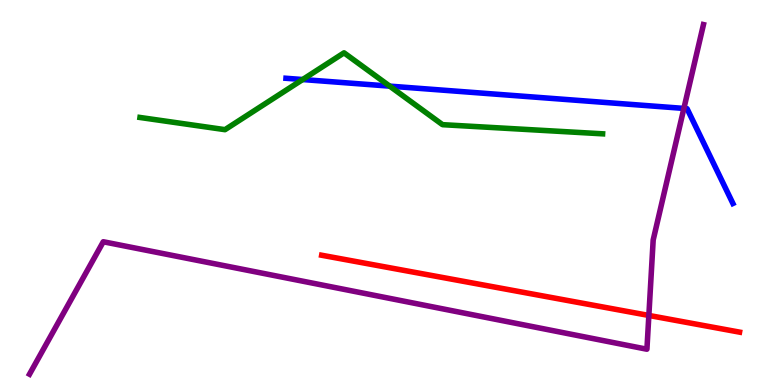[{'lines': ['blue', 'red'], 'intersections': []}, {'lines': ['green', 'red'], 'intersections': []}, {'lines': ['purple', 'red'], 'intersections': [{'x': 8.37, 'y': 1.81}]}, {'lines': ['blue', 'green'], 'intersections': [{'x': 3.91, 'y': 7.93}, {'x': 5.03, 'y': 7.76}]}, {'lines': ['blue', 'purple'], 'intersections': [{'x': 8.82, 'y': 7.18}]}, {'lines': ['green', 'purple'], 'intersections': []}]